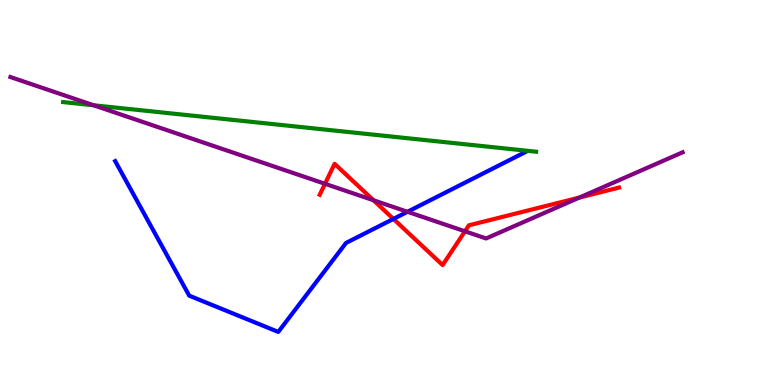[{'lines': ['blue', 'red'], 'intersections': [{'x': 5.08, 'y': 4.31}]}, {'lines': ['green', 'red'], 'intersections': []}, {'lines': ['purple', 'red'], 'intersections': [{'x': 4.19, 'y': 5.23}, {'x': 4.82, 'y': 4.8}, {'x': 6.0, 'y': 3.99}, {'x': 7.48, 'y': 4.87}]}, {'lines': ['blue', 'green'], 'intersections': []}, {'lines': ['blue', 'purple'], 'intersections': [{'x': 5.26, 'y': 4.5}]}, {'lines': ['green', 'purple'], 'intersections': [{'x': 1.21, 'y': 7.27}]}]